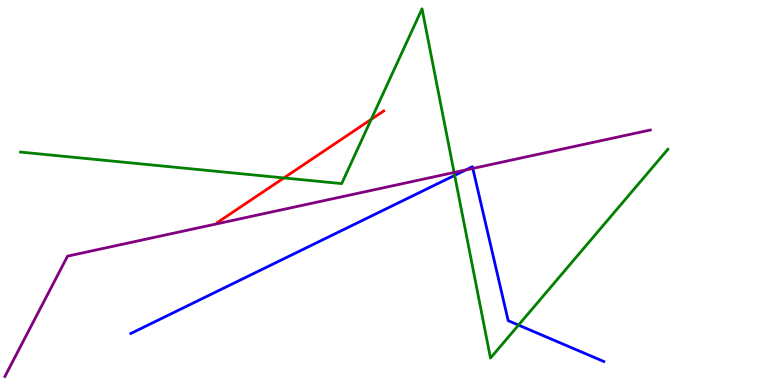[{'lines': ['blue', 'red'], 'intersections': []}, {'lines': ['green', 'red'], 'intersections': [{'x': 3.66, 'y': 5.38}, {'x': 4.79, 'y': 6.9}]}, {'lines': ['purple', 'red'], 'intersections': []}, {'lines': ['blue', 'green'], 'intersections': [{'x': 5.87, 'y': 5.44}, {'x': 6.69, 'y': 1.56}]}, {'lines': ['blue', 'purple'], 'intersections': [{'x': 6.01, 'y': 5.59}, {'x': 6.1, 'y': 5.63}]}, {'lines': ['green', 'purple'], 'intersections': [{'x': 5.86, 'y': 5.52}]}]